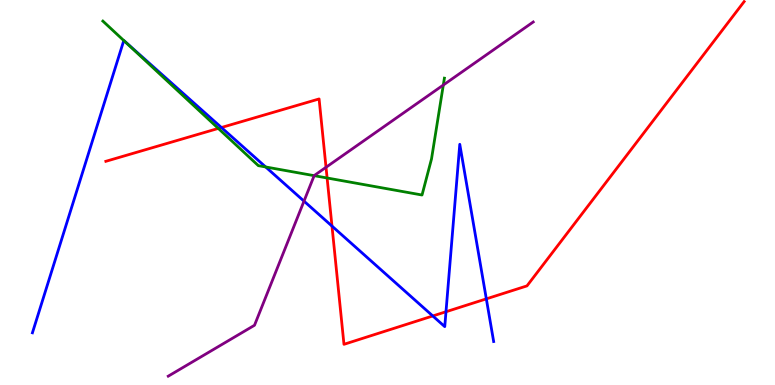[{'lines': ['blue', 'red'], 'intersections': [{'x': 2.86, 'y': 6.69}, {'x': 4.28, 'y': 4.13}, {'x': 5.58, 'y': 1.79}, {'x': 5.75, 'y': 1.9}, {'x': 6.28, 'y': 2.24}]}, {'lines': ['green', 'red'], 'intersections': [{'x': 2.82, 'y': 6.66}, {'x': 4.22, 'y': 5.38}]}, {'lines': ['purple', 'red'], 'intersections': [{'x': 4.21, 'y': 5.66}]}, {'lines': ['blue', 'green'], 'intersections': [{'x': 1.6, 'y': 8.95}, {'x': 3.43, 'y': 5.66}]}, {'lines': ['blue', 'purple'], 'intersections': [{'x': 3.92, 'y': 4.78}]}, {'lines': ['green', 'purple'], 'intersections': [{'x': 4.05, 'y': 5.44}, {'x': 5.72, 'y': 7.79}]}]